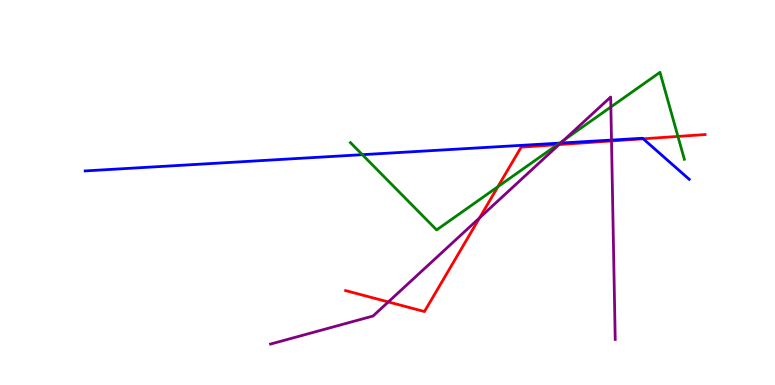[{'lines': ['blue', 'red'], 'intersections': [{'x': 8.3, 'y': 6.39}]}, {'lines': ['green', 'red'], 'intersections': [{'x': 6.42, 'y': 5.15}, {'x': 7.19, 'y': 6.24}, {'x': 8.75, 'y': 6.46}]}, {'lines': ['purple', 'red'], 'intersections': [{'x': 5.01, 'y': 2.16}, {'x': 6.19, 'y': 4.34}, {'x': 7.21, 'y': 6.25}, {'x': 7.89, 'y': 6.34}]}, {'lines': ['blue', 'green'], 'intersections': [{'x': 4.68, 'y': 5.98}, {'x': 7.22, 'y': 6.28}]}, {'lines': ['blue', 'purple'], 'intersections': [{'x': 7.24, 'y': 6.28}, {'x': 7.89, 'y': 6.36}]}, {'lines': ['green', 'purple'], 'intersections': [{'x': 7.28, 'y': 6.36}, {'x': 7.88, 'y': 7.22}]}]